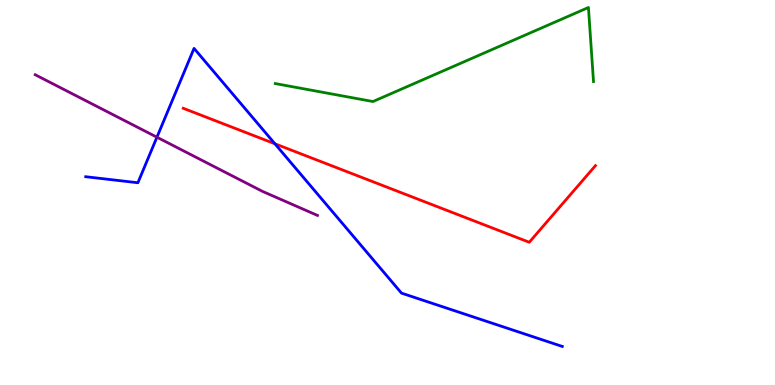[{'lines': ['blue', 'red'], 'intersections': [{'x': 3.55, 'y': 6.27}]}, {'lines': ['green', 'red'], 'intersections': []}, {'lines': ['purple', 'red'], 'intersections': []}, {'lines': ['blue', 'green'], 'intersections': []}, {'lines': ['blue', 'purple'], 'intersections': [{'x': 2.02, 'y': 6.44}]}, {'lines': ['green', 'purple'], 'intersections': []}]